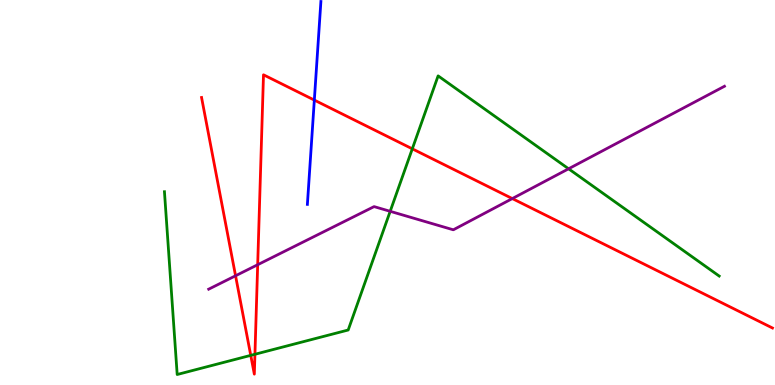[{'lines': ['blue', 'red'], 'intersections': [{'x': 4.06, 'y': 7.4}]}, {'lines': ['green', 'red'], 'intersections': [{'x': 3.24, 'y': 0.77}, {'x': 3.29, 'y': 0.798}, {'x': 5.32, 'y': 6.13}]}, {'lines': ['purple', 'red'], 'intersections': [{'x': 3.04, 'y': 2.84}, {'x': 3.32, 'y': 3.12}, {'x': 6.61, 'y': 4.84}]}, {'lines': ['blue', 'green'], 'intersections': []}, {'lines': ['blue', 'purple'], 'intersections': []}, {'lines': ['green', 'purple'], 'intersections': [{'x': 5.03, 'y': 4.51}, {'x': 7.34, 'y': 5.62}]}]